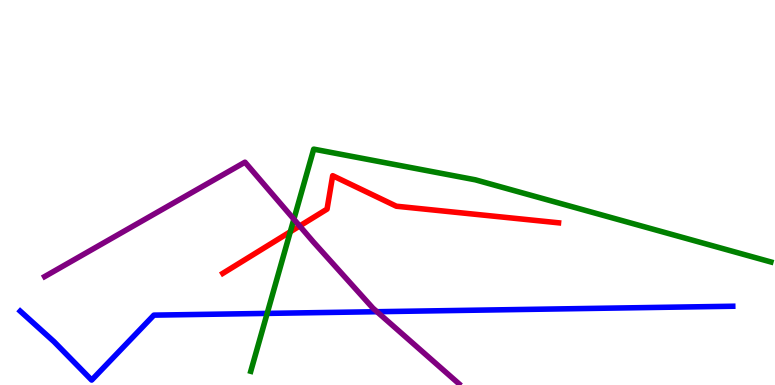[{'lines': ['blue', 'red'], 'intersections': []}, {'lines': ['green', 'red'], 'intersections': [{'x': 3.75, 'y': 3.98}]}, {'lines': ['purple', 'red'], 'intersections': [{'x': 3.87, 'y': 4.13}]}, {'lines': ['blue', 'green'], 'intersections': [{'x': 3.45, 'y': 1.86}]}, {'lines': ['blue', 'purple'], 'intersections': [{'x': 4.86, 'y': 1.9}]}, {'lines': ['green', 'purple'], 'intersections': [{'x': 3.79, 'y': 4.31}]}]